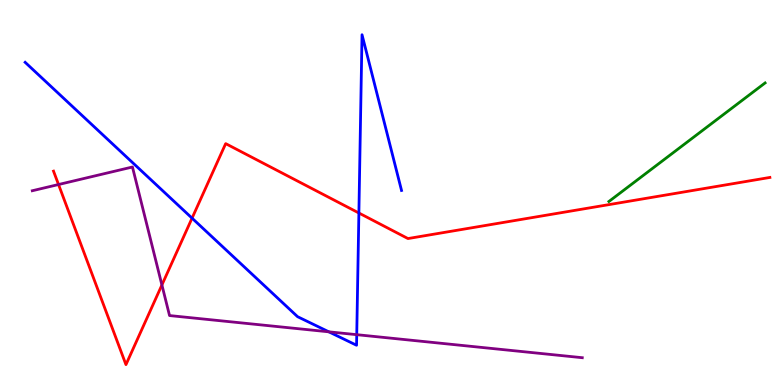[{'lines': ['blue', 'red'], 'intersections': [{'x': 2.48, 'y': 4.33}, {'x': 4.63, 'y': 4.47}]}, {'lines': ['green', 'red'], 'intersections': []}, {'lines': ['purple', 'red'], 'intersections': [{'x': 0.755, 'y': 5.21}, {'x': 2.09, 'y': 2.6}]}, {'lines': ['blue', 'green'], 'intersections': []}, {'lines': ['blue', 'purple'], 'intersections': [{'x': 4.24, 'y': 1.38}, {'x': 4.6, 'y': 1.31}]}, {'lines': ['green', 'purple'], 'intersections': []}]